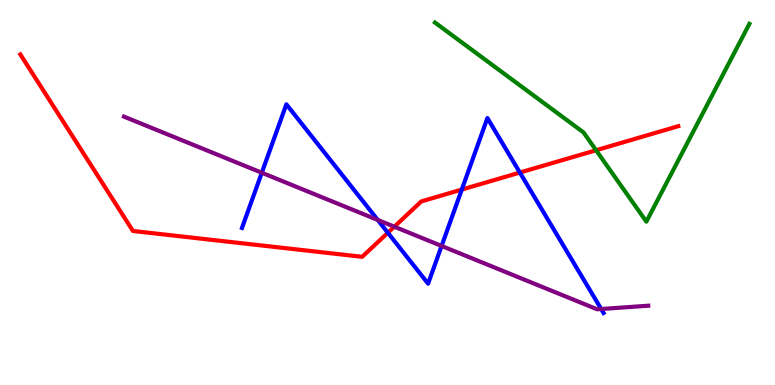[{'lines': ['blue', 'red'], 'intersections': [{'x': 5.0, 'y': 3.95}, {'x': 5.96, 'y': 5.08}, {'x': 6.71, 'y': 5.52}]}, {'lines': ['green', 'red'], 'intersections': [{'x': 7.69, 'y': 6.1}]}, {'lines': ['purple', 'red'], 'intersections': [{'x': 5.09, 'y': 4.11}]}, {'lines': ['blue', 'green'], 'intersections': []}, {'lines': ['blue', 'purple'], 'intersections': [{'x': 3.38, 'y': 5.51}, {'x': 4.87, 'y': 4.29}, {'x': 5.7, 'y': 3.61}, {'x': 7.76, 'y': 1.97}]}, {'lines': ['green', 'purple'], 'intersections': []}]